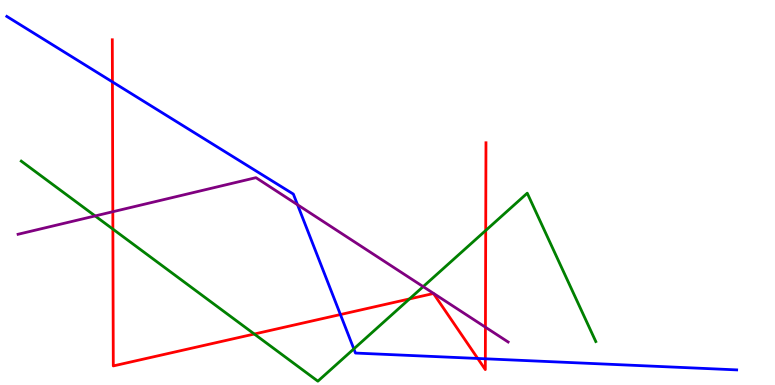[{'lines': ['blue', 'red'], 'intersections': [{'x': 1.45, 'y': 7.87}, {'x': 4.39, 'y': 1.83}, {'x': 6.16, 'y': 0.69}, {'x': 6.26, 'y': 0.681}]}, {'lines': ['green', 'red'], 'intersections': [{'x': 1.46, 'y': 4.05}, {'x': 3.28, 'y': 1.32}, {'x': 5.28, 'y': 2.24}, {'x': 6.27, 'y': 4.01}]}, {'lines': ['purple', 'red'], 'intersections': [{'x': 1.46, 'y': 4.5}, {'x': 6.26, 'y': 1.5}]}, {'lines': ['blue', 'green'], 'intersections': [{'x': 4.57, 'y': 0.938}]}, {'lines': ['blue', 'purple'], 'intersections': [{'x': 3.84, 'y': 4.68}]}, {'lines': ['green', 'purple'], 'intersections': [{'x': 1.23, 'y': 4.39}, {'x': 5.46, 'y': 2.56}]}]